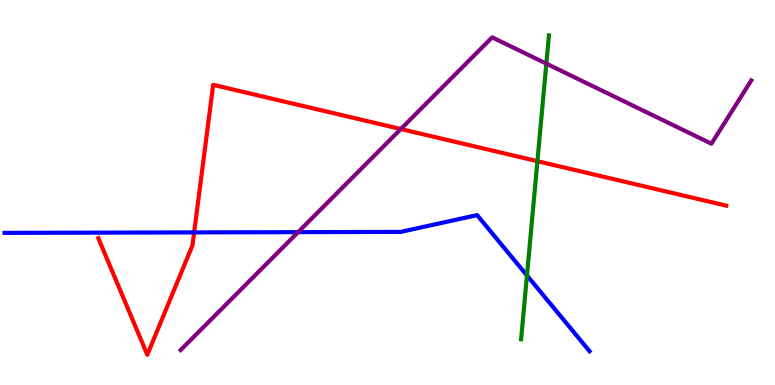[{'lines': ['blue', 'red'], 'intersections': [{'x': 2.51, 'y': 3.96}]}, {'lines': ['green', 'red'], 'intersections': [{'x': 6.93, 'y': 5.81}]}, {'lines': ['purple', 'red'], 'intersections': [{'x': 5.17, 'y': 6.65}]}, {'lines': ['blue', 'green'], 'intersections': [{'x': 6.8, 'y': 2.85}]}, {'lines': ['blue', 'purple'], 'intersections': [{'x': 3.85, 'y': 3.97}]}, {'lines': ['green', 'purple'], 'intersections': [{'x': 7.05, 'y': 8.35}]}]